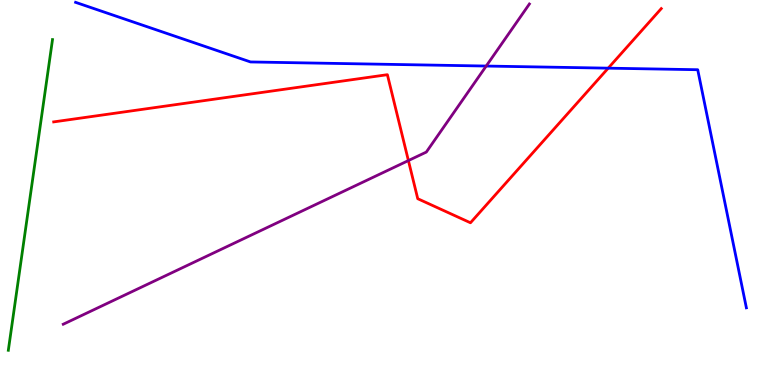[{'lines': ['blue', 'red'], 'intersections': [{'x': 7.85, 'y': 8.23}]}, {'lines': ['green', 'red'], 'intersections': []}, {'lines': ['purple', 'red'], 'intersections': [{'x': 5.27, 'y': 5.83}]}, {'lines': ['blue', 'green'], 'intersections': []}, {'lines': ['blue', 'purple'], 'intersections': [{'x': 6.27, 'y': 8.28}]}, {'lines': ['green', 'purple'], 'intersections': []}]